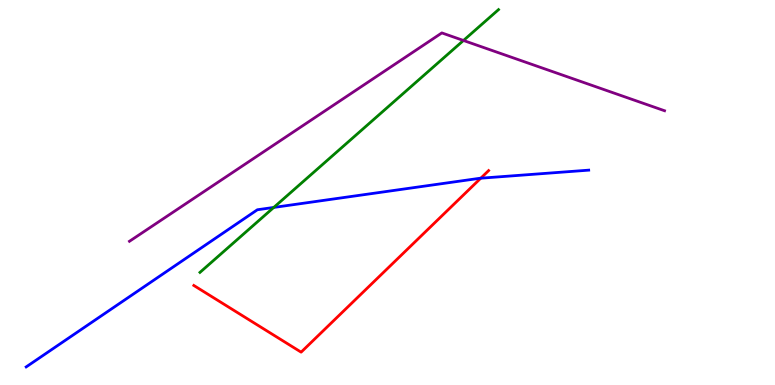[{'lines': ['blue', 'red'], 'intersections': [{'x': 6.2, 'y': 5.37}]}, {'lines': ['green', 'red'], 'intersections': []}, {'lines': ['purple', 'red'], 'intersections': []}, {'lines': ['blue', 'green'], 'intersections': [{'x': 3.53, 'y': 4.61}]}, {'lines': ['blue', 'purple'], 'intersections': []}, {'lines': ['green', 'purple'], 'intersections': [{'x': 5.98, 'y': 8.95}]}]